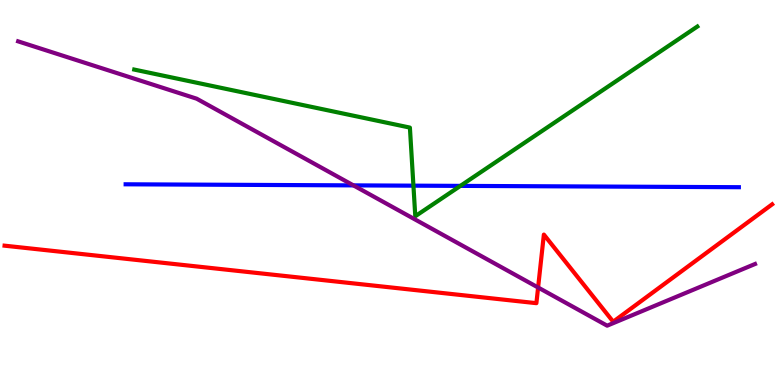[{'lines': ['blue', 'red'], 'intersections': []}, {'lines': ['green', 'red'], 'intersections': []}, {'lines': ['purple', 'red'], 'intersections': [{'x': 6.94, 'y': 2.53}]}, {'lines': ['blue', 'green'], 'intersections': [{'x': 5.33, 'y': 5.18}, {'x': 5.94, 'y': 5.17}]}, {'lines': ['blue', 'purple'], 'intersections': [{'x': 4.56, 'y': 5.19}]}, {'lines': ['green', 'purple'], 'intersections': []}]